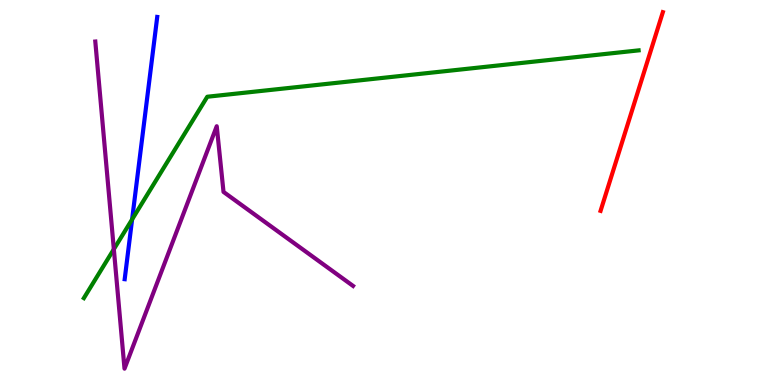[{'lines': ['blue', 'red'], 'intersections': []}, {'lines': ['green', 'red'], 'intersections': []}, {'lines': ['purple', 'red'], 'intersections': []}, {'lines': ['blue', 'green'], 'intersections': [{'x': 1.7, 'y': 4.3}]}, {'lines': ['blue', 'purple'], 'intersections': []}, {'lines': ['green', 'purple'], 'intersections': [{'x': 1.47, 'y': 3.53}]}]